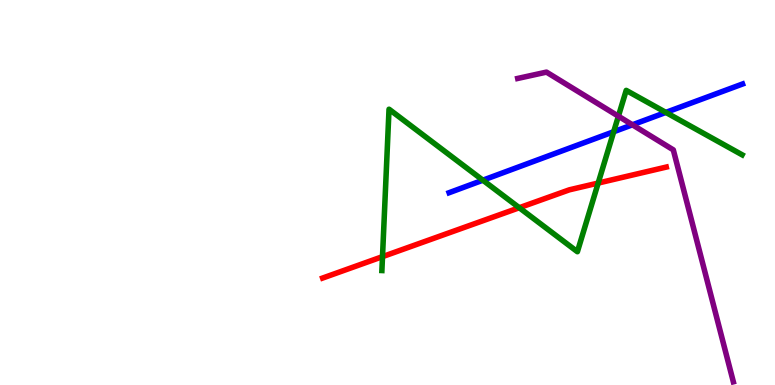[{'lines': ['blue', 'red'], 'intersections': []}, {'lines': ['green', 'red'], 'intersections': [{'x': 4.94, 'y': 3.33}, {'x': 6.7, 'y': 4.6}, {'x': 7.72, 'y': 5.25}]}, {'lines': ['purple', 'red'], 'intersections': []}, {'lines': ['blue', 'green'], 'intersections': [{'x': 6.23, 'y': 5.32}, {'x': 7.92, 'y': 6.58}, {'x': 8.59, 'y': 7.08}]}, {'lines': ['blue', 'purple'], 'intersections': [{'x': 8.16, 'y': 6.76}]}, {'lines': ['green', 'purple'], 'intersections': [{'x': 7.98, 'y': 6.98}]}]